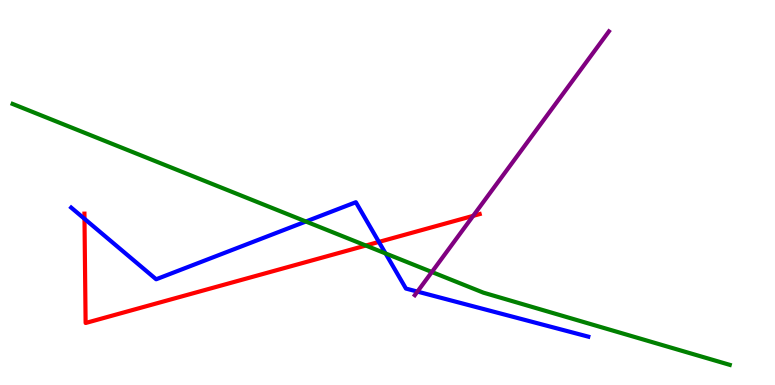[{'lines': ['blue', 'red'], 'intersections': [{'x': 1.09, 'y': 4.32}, {'x': 4.89, 'y': 3.72}]}, {'lines': ['green', 'red'], 'intersections': [{'x': 4.72, 'y': 3.62}]}, {'lines': ['purple', 'red'], 'intersections': [{'x': 6.11, 'y': 4.39}]}, {'lines': ['blue', 'green'], 'intersections': [{'x': 3.95, 'y': 4.25}, {'x': 4.98, 'y': 3.42}]}, {'lines': ['blue', 'purple'], 'intersections': [{'x': 5.39, 'y': 2.43}]}, {'lines': ['green', 'purple'], 'intersections': [{'x': 5.57, 'y': 2.94}]}]